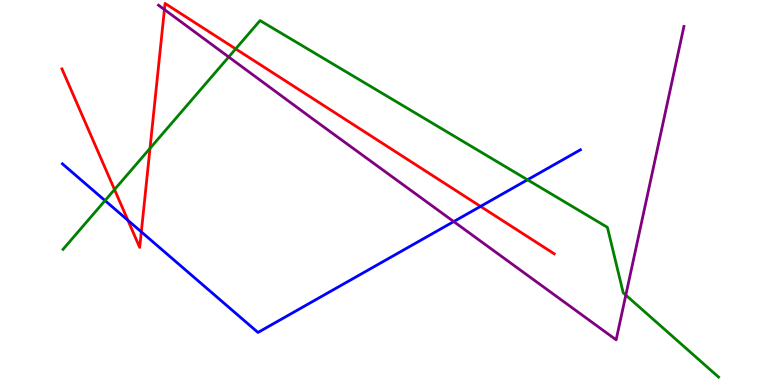[{'lines': ['blue', 'red'], 'intersections': [{'x': 1.65, 'y': 4.28}, {'x': 1.82, 'y': 3.98}, {'x': 6.2, 'y': 4.64}]}, {'lines': ['green', 'red'], 'intersections': [{'x': 1.48, 'y': 5.08}, {'x': 1.94, 'y': 6.15}, {'x': 3.04, 'y': 8.73}]}, {'lines': ['purple', 'red'], 'intersections': [{'x': 2.12, 'y': 9.75}]}, {'lines': ['blue', 'green'], 'intersections': [{'x': 1.36, 'y': 4.79}, {'x': 6.81, 'y': 5.33}]}, {'lines': ['blue', 'purple'], 'intersections': [{'x': 5.85, 'y': 4.24}]}, {'lines': ['green', 'purple'], 'intersections': [{'x': 2.95, 'y': 8.52}, {'x': 8.07, 'y': 2.33}]}]